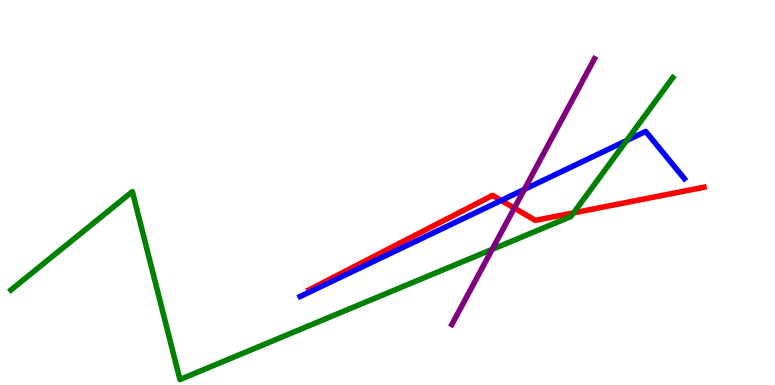[{'lines': ['blue', 'red'], 'intersections': [{'x': 6.47, 'y': 4.79}]}, {'lines': ['green', 'red'], 'intersections': [{'x': 7.4, 'y': 4.47}]}, {'lines': ['purple', 'red'], 'intersections': [{'x': 6.64, 'y': 4.59}]}, {'lines': ['blue', 'green'], 'intersections': [{'x': 8.09, 'y': 6.35}]}, {'lines': ['blue', 'purple'], 'intersections': [{'x': 6.77, 'y': 5.08}]}, {'lines': ['green', 'purple'], 'intersections': [{'x': 6.35, 'y': 3.52}]}]